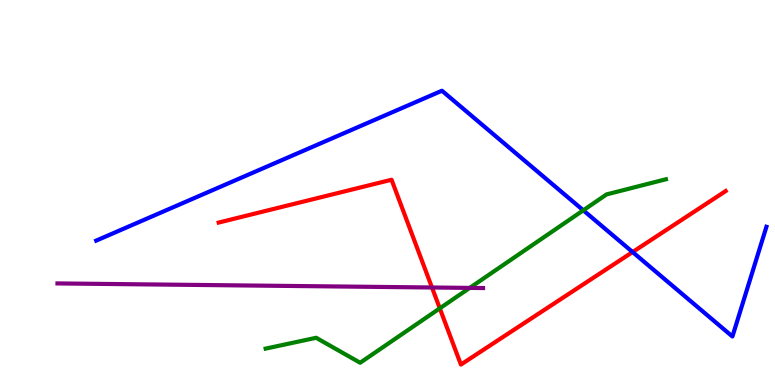[{'lines': ['blue', 'red'], 'intersections': [{'x': 8.16, 'y': 3.45}]}, {'lines': ['green', 'red'], 'intersections': [{'x': 5.67, 'y': 1.99}]}, {'lines': ['purple', 'red'], 'intersections': [{'x': 5.57, 'y': 2.53}]}, {'lines': ['blue', 'green'], 'intersections': [{'x': 7.53, 'y': 4.54}]}, {'lines': ['blue', 'purple'], 'intersections': []}, {'lines': ['green', 'purple'], 'intersections': [{'x': 6.06, 'y': 2.52}]}]